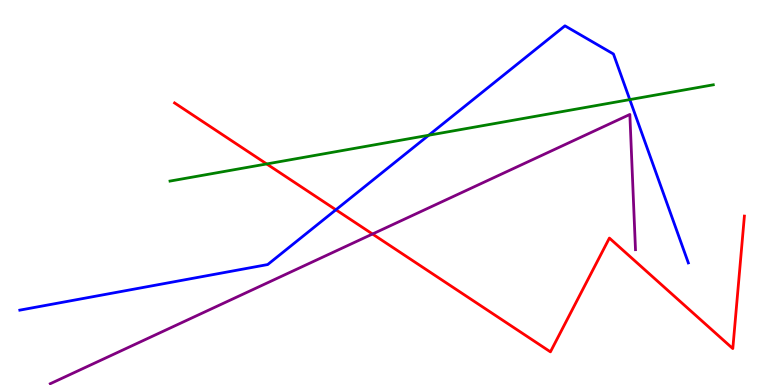[{'lines': ['blue', 'red'], 'intersections': [{'x': 4.33, 'y': 4.55}]}, {'lines': ['green', 'red'], 'intersections': [{'x': 3.44, 'y': 5.74}]}, {'lines': ['purple', 'red'], 'intersections': [{'x': 4.81, 'y': 3.92}]}, {'lines': ['blue', 'green'], 'intersections': [{'x': 5.53, 'y': 6.49}, {'x': 8.13, 'y': 7.41}]}, {'lines': ['blue', 'purple'], 'intersections': []}, {'lines': ['green', 'purple'], 'intersections': []}]